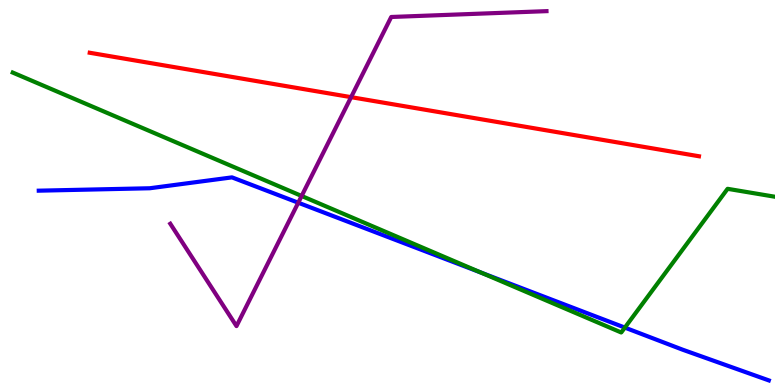[{'lines': ['blue', 'red'], 'intersections': []}, {'lines': ['green', 'red'], 'intersections': []}, {'lines': ['purple', 'red'], 'intersections': [{'x': 4.53, 'y': 7.48}]}, {'lines': ['blue', 'green'], 'intersections': [{'x': 6.21, 'y': 2.92}, {'x': 8.06, 'y': 1.49}]}, {'lines': ['blue', 'purple'], 'intersections': [{'x': 3.85, 'y': 4.73}]}, {'lines': ['green', 'purple'], 'intersections': [{'x': 3.89, 'y': 4.91}]}]